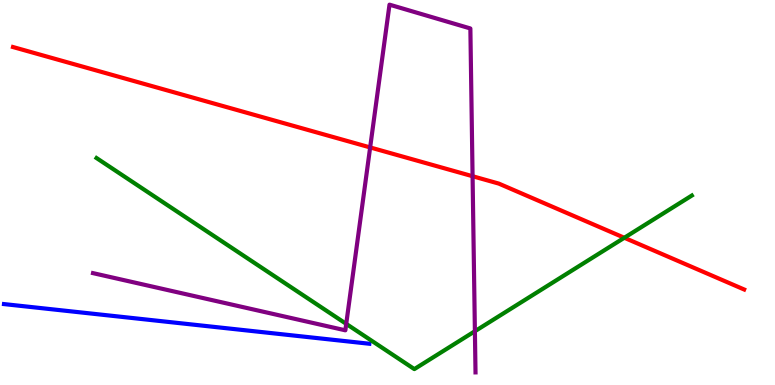[{'lines': ['blue', 'red'], 'intersections': []}, {'lines': ['green', 'red'], 'intersections': [{'x': 8.06, 'y': 3.82}]}, {'lines': ['purple', 'red'], 'intersections': [{'x': 4.78, 'y': 6.17}, {'x': 6.1, 'y': 5.42}]}, {'lines': ['blue', 'green'], 'intersections': []}, {'lines': ['blue', 'purple'], 'intersections': []}, {'lines': ['green', 'purple'], 'intersections': [{'x': 4.47, 'y': 1.59}, {'x': 6.13, 'y': 1.4}]}]